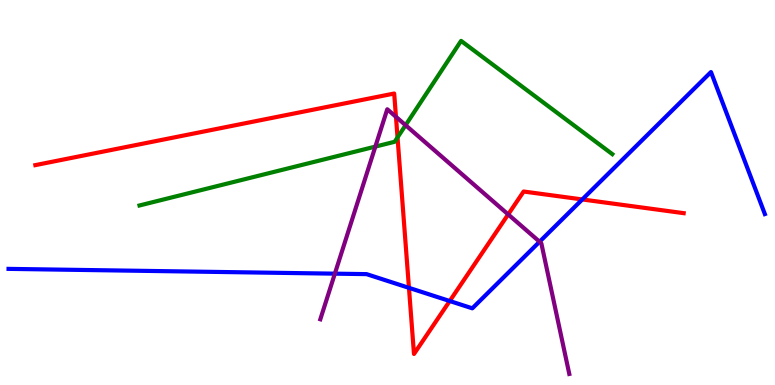[{'lines': ['blue', 'red'], 'intersections': [{'x': 5.28, 'y': 2.52}, {'x': 5.8, 'y': 2.18}, {'x': 7.51, 'y': 4.82}]}, {'lines': ['green', 'red'], 'intersections': [{'x': 5.13, 'y': 6.43}]}, {'lines': ['purple', 'red'], 'intersections': [{'x': 5.11, 'y': 6.97}, {'x': 6.56, 'y': 4.43}]}, {'lines': ['blue', 'green'], 'intersections': []}, {'lines': ['blue', 'purple'], 'intersections': [{'x': 4.32, 'y': 2.89}, {'x': 6.96, 'y': 3.72}]}, {'lines': ['green', 'purple'], 'intersections': [{'x': 4.84, 'y': 6.19}, {'x': 5.23, 'y': 6.75}]}]